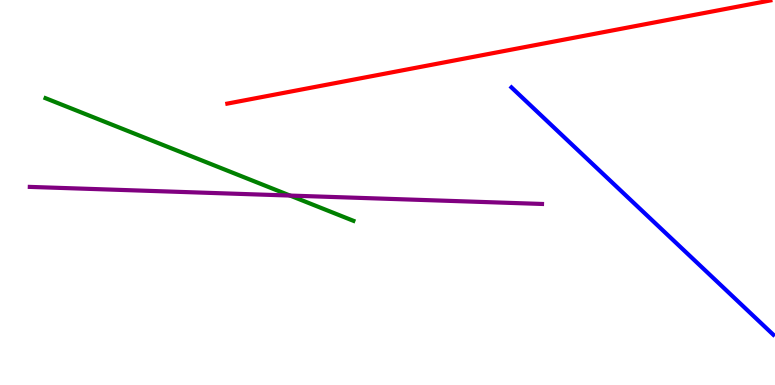[{'lines': ['blue', 'red'], 'intersections': []}, {'lines': ['green', 'red'], 'intersections': []}, {'lines': ['purple', 'red'], 'intersections': []}, {'lines': ['blue', 'green'], 'intersections': []}, {'lines': ['blue', 'purple'], 'intersections': []}, {'lines': ['green', 'purple'], 'intersections': [{'x': 3.74, 'y': 4.92}]}]